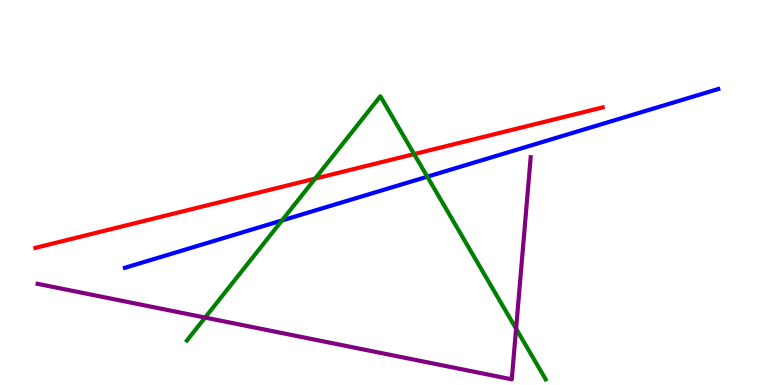[{'lines': ['blue', 'red'], 'intersections': []}, {'lines': ['green', 'red'], 'intersections': [{'x': 4.07, 'y': 5.36}, {'x': 5.34, 'y': 6.0}]}, {'lines': ['purple', 'red'], 'intersections': []}, {'lines': ['blue', 'green'], 'intersections': [{'x': 3.64, 'y': 4.27}, {'x': 5.51, 'y': 5.41}]}, {'lines': ['blue', 'purple'], 'intersections': []}, {'lines': ['green', 'purple'], 'intersections': [{'x': 2.65, 'y': 1.75}, {'x': 6.66, 'y': 1.46}]}]